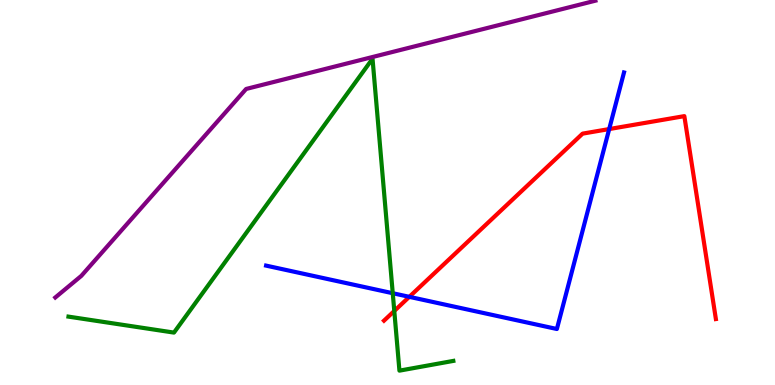[{'lines': ['blue', 'red'], 'intersections': [{'x': 5.28, 'y': 2.29}, {'x': 7.86, 'y': 6.65}]}, {'lines': ['green', 'red'], 'intersections': [{'x': 5.09, 'y': 1.92}]}, {'lines': ['purple', 'red'], 'intersections': []}, {'lines': ['blue', 'green'], 'intersections': [{'x': 5.07, 'y': 2.38}]}, {'lines': ['blue', 'purple'], 'intersections': []}, {'lines': ['green', 'purple'], 'intersections': []}]